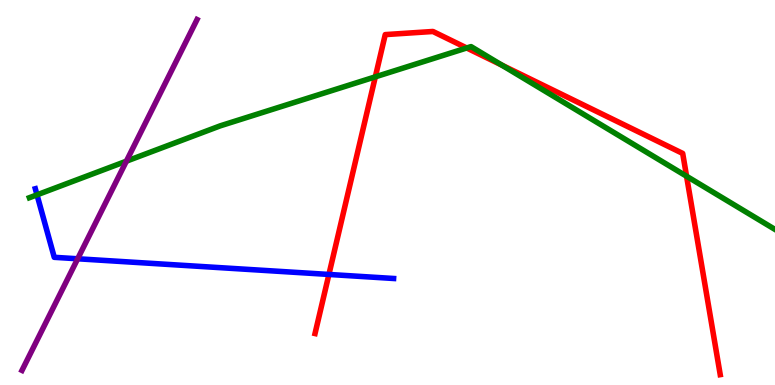[{'lines': ['blue', 'red'], 'intersections': [{'x': 4.24, 'y': 2.87}]}, {'lines': ['green', 'red'], 'intersections': [{'x': 4.84, 'y': 8.0}, {'x': 6.02, 'y': 8.75}, {'x': 6.47, 'y': 8.31}, {'x': 8.86, 'y': 5.42}]}, {'lines': ['purple', 'red'], 'intersections': []}, {'lines': ['blue', 'green'], 'intersections': [{'x': 0.477, 'y': 4.94}]}, {'lines': ['blue', 'purple'], 'intersections': [{'x': 1.0, 'y': 3.28}]}, {'lines': ['green', 'purple'], 'intersections': [{'x': 1.63, 'y': 5.81}]}]